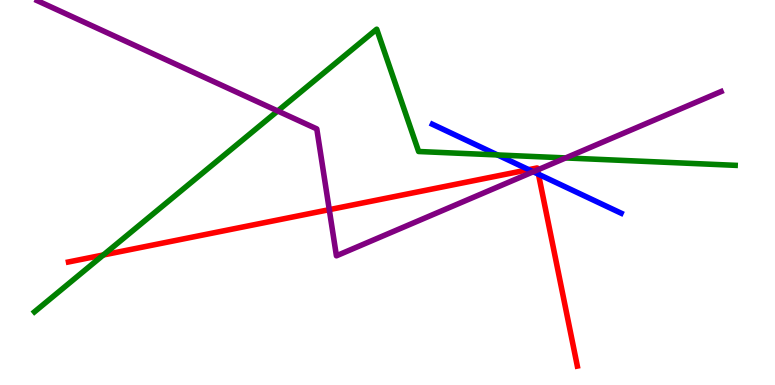[{'lines': ['blue', 'red'], 'intersections': [{'x': 6.82, 'y': 5.59}, {'x': 6.95, 'y': 5.47}]}, {'lines': ['green', 'red'], 'intersections': [{'x': 1.33, 'y': 3.38}]}, {'lines': ['purple', 'red'], 'intersections': [{'x': 4.25, 'y': 4.55}, {'x': 6.94, 'y': 5.59}]}, {'lines': ['blue', 'green'], 'intersections': [{'x': 6.42, 'y': 5.98}]}, {'lines': ['blue', 'purple'], 'intersections': [{'x': 6.88, 'y': 5.54}]}, {'lines': ['green', 'purple'], 'intersections': [{'x': 3.58, 'y': 7.12}, {'x': 7.3, 'y': 5.9}]}]